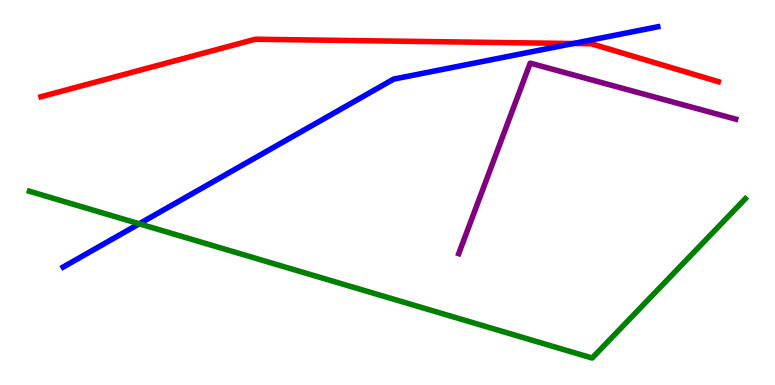[{'lines': ['blue', 'red'], 'intersections': [{'x': 7.4, 'y': 8.87}]}, {'lines': ['green', 'red'], 'intersections': []}, {'lines': ['purple', 'red'], 'intersections': []}, {'lines': ['blue', 'green'], 'intersections': [{'x': 1.8, 'y': 4.19}]}, {'lines': ['blue', 'purple'], 'intersections': []}, {'lines': ['green', 'purple'], 'intersections': []}]